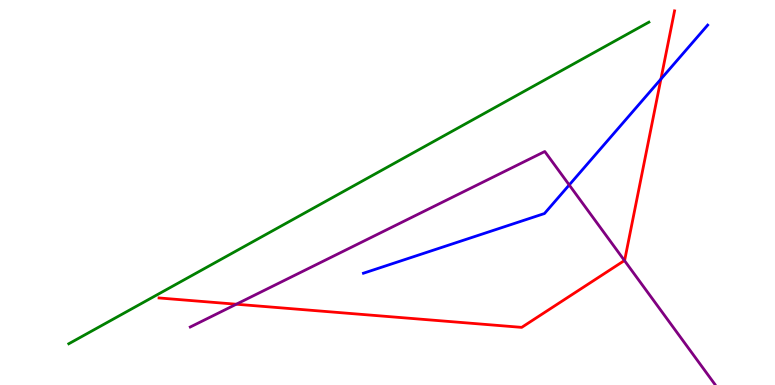[{'lines': ['blue', 'red'], 'intersections': [{'x': 8.53, 'y': 7.95}]}, {'lines': ['green', 'red'], 'intersections': []}, {'lines': ['purple', 'red'], 'intersections': [{'x': 3.05, 'y': 2.1}, {'x': 8.06, 'y': 3.23}]}, {'lines': ['blue', 'green'], 'intersections': []}, {'lines': ['blue', 'purple'], 'intersections': [{'x': 7.34, 'y': 5.2}]}, {'lines': ['green', 'purple'], 'intersections': []}]